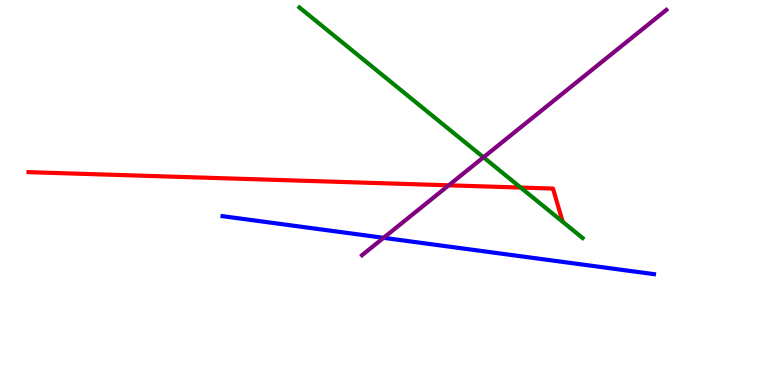[{'lines': ['blue', 'red'], 'intersections': []}, {'lines': ['green', 'red'], 'intersections': [{'x': 6.72, 'y': 5.13}]}, {'lines': ['purple', 'red'], 'intersections': [{'x': 5.79, 'y': 5.19}]}, {'lines': ['blue', 'green'], 'intersections': []}, {'lines': ['blue', 'purple'], 'intersections': [{'x': 4.95, 'y': 3.82}]}, {'lines': ['green', 'purple'], 'intersections': [{'x': 6.24, 'y': 5.91}]}]